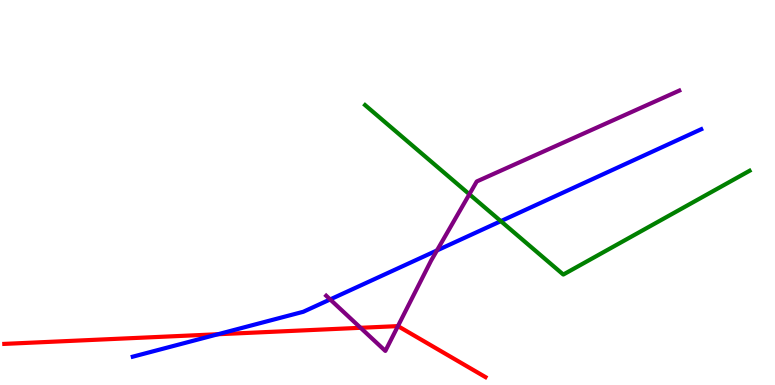[{'lines': ['blue', 'red'], 'intersections': [{'x': 2.81, 'y': 1.32}]}, {'lines': ['green', 'red'], 'intersections': []}, {'lines': ['purple', 'red'], 'intersections': [{'x': 4.65, 'y': 1.49}, {'x': 5.13, 'y': 1.53}]}, {'lines': ['blue', 'green'], 'intersections': [{'x': 6.46, 'y': 4.26}]}, {'lines': ['blue', 'purple'], 'intersections': [{'x': 4.26, 'y': 2.22}, {'x': 5.64, 'y': 3.49}]}, {'lines': ['green', 'purple'], 'intersections': [{'x': 6.06, 'y': 4.95}]}]